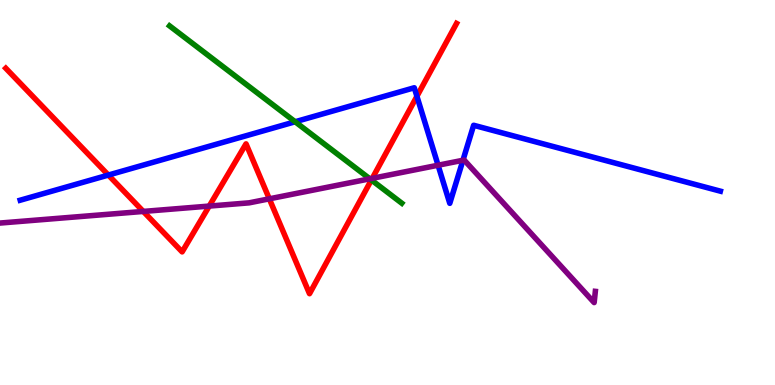[{'lines': ['blue', 'red'], 'intersections': [{'x': 1.4, 'y': 5.45}, {'x': 5.38, 'y': 7.5}]}, {'lines': ['green', 'red'], 'intersections': [{'x': 4.79, 'y': 5.33}]}, {'lines': ['purple', 'red'], 'intersections': [{'x': 1.85, 'y': 4.51}, {'x': 2.7, 'y': 4.65}, {'x': 3.48, 'y': 4.84}, {'x': 4.8, 'y': 5.37}]}, {'lines': ['blue', 'green'], 'intersections': [{'x': 3.81, 'y': 6.84}]}, {'lines': ['blue', 'purple'], 'intersections': [{'x': 5.65, 'y': 5.71}, {'x': 5.97, 'y': 5.84}]}, {'lines': ['green', 'purple'], 'intersections': [{'x': 4.77, 'y': 5.36}]}]